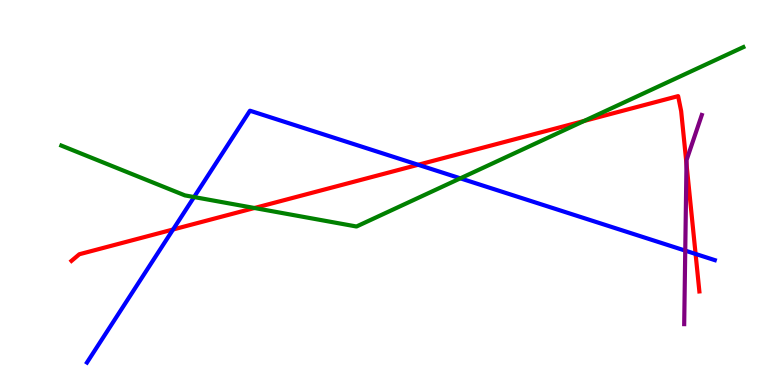[{'lines': ['blue', 'red'], 'intersections': [{'x': 2.23, 'y': 4.04}, {'x': 5.4, 'y': 5.72}, {'x': 8.98, 'y': 3.4}]}, {'lines': ['green', 'red'], 'intersections': [{'x': 3.28, 'y': 4.6}, {'x': 7.54, 'y': 6.86}]}, {'lines': ['purple', 'red'], 'intersections': [{'x': 8.86, 'y': 5.74}]}, {'lines': ['blue', 'green'], 'intersections': [{'x': 2.5, 'y': 4.88}, {'x': 5.94, 'y': 5.37}]}, {'lines': ['blue', 'purple'], 'intersections': [{'x': 8.84, 'y': 3.49}]}, {'lines': ['green', 'purple'], 'intersections': []}]